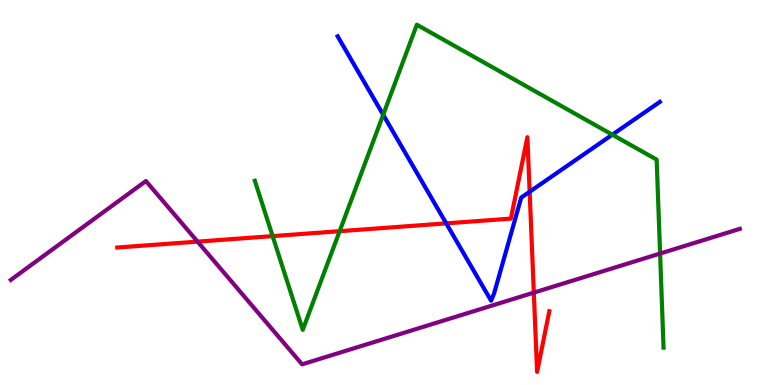[{'lines': ['blue', 'red'], 'intersections': [{'x': 5.76, 'y': 4.2}, {'x': 6.83, 'y': 5.02}]}, {'lines': ['green', 'red'], 'intersections': [{'x': 3.52, 'y': 3.87}, {'x': 4.38, 'y': 4.0}]}, {'lines': ['purple', 'red'], 'intersections': [{'x': 2.55, 'y': 3.72}, {'x': 6.89, 'y': 2.4}]}, {'lines': ['blue', 'green'], 'intersections': [{'x': 4.94, 'y': 7.02}, {'x': 7.9, 'y': 6.5}]}, {'lines': ['blue', 'purple'], 'intersections': []}, {'lines': ['green', 'purple'], 'intersections': [{'x': 8.52, 'y': 3.41}]}]